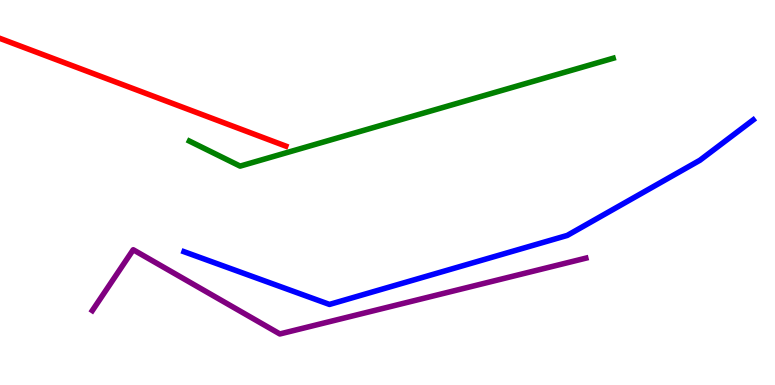[{'lines': ['blue', 'red'], 'intersections': []}, {'lines': ['green', 'red'], 'intersections': []}, {'lines': ['purple', 'red'], 'intersections': []}, {'lines': ['blue', 'green'], 'intersections': []}, {'lines': ['blue', 'purple'], 'intersections': []}, {'lines': ['green', 'purple'], 'intersections': []}]